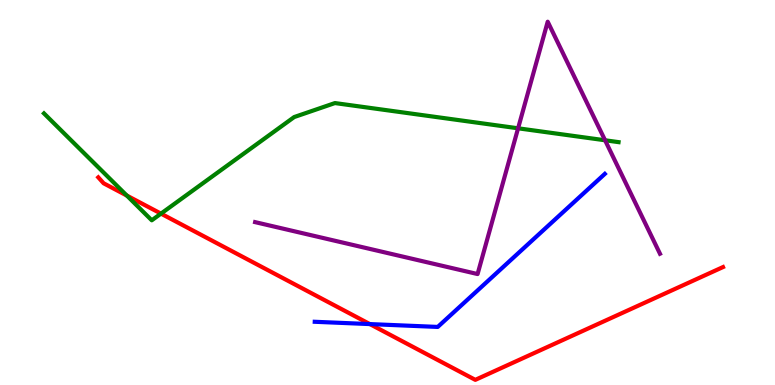[{'lines': ['blue', 'red'], 'intersections': [{'x': 4.77, 'y': 1.58}]}, {'lines': ['green', 'red'], 'intersections': [{'x': 1.64, 'y': 4.92}, {'x': 2.08, 'y': 4.45}]}, {'lines': ['purple', 'red'], 'intersections': []}, {'lines': ['blue', 'green'], 'intersections': []}, {'lines': ['blue', 'purple'], 'intersections': []}, {'lines': ['green', 'purple'], 'intersections': [{'x': 6.69, 'y': 6.67}, {'x': 7.81, 'y': 6.36}]}]